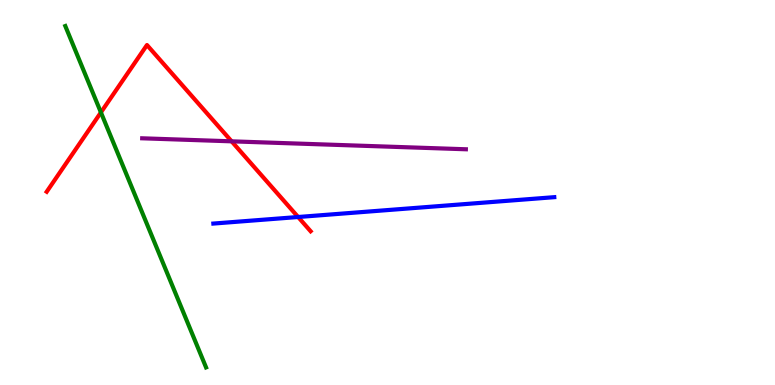[{'lines': ['blue', 'red'], 'intersections': [{'x': 3.85, 'y': 4.36}]}, {'lines': ['green', 'red'], 'intersections': [{'x': 1.3, 'y': 7.08}]}, {'lines': ['purple', 'red'], 'intersections': [{'x': 2.99, 'y': 6.33}]}, {'lines': ['blue', 'green'], 'intersections': []}, {'lines': ['blue', 'purple'], 'intersections': []}, {'lines': ['green', 'purple'], 'intersections': []}]